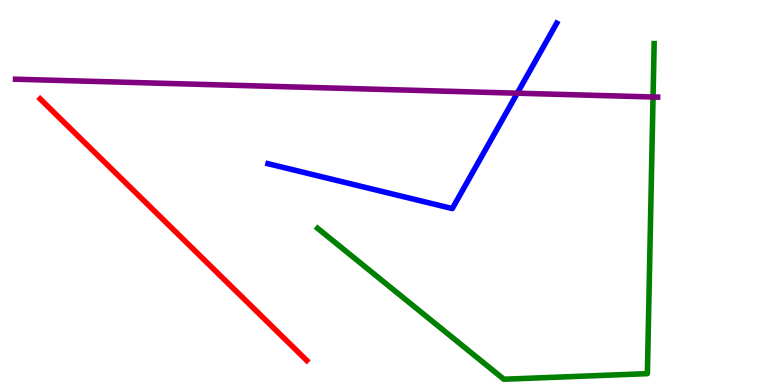[{'lines': ['blue', 'red'], 'intersections': []}, {'lines': ['green', 'red'], 'intersections': []}, {'lines': ['purple', 'red'], 'intersections': []}, {'lines': ['blue', 'green'], 'intersections': []}, {'lines': ['blue', 'purple'], 'intersections': [{'x': 6.67, 'y': 7.58}]}, {'lines': ['green', 'purple'], 'intersections': [{'x': 8.43, 'y': 7.48}]}]